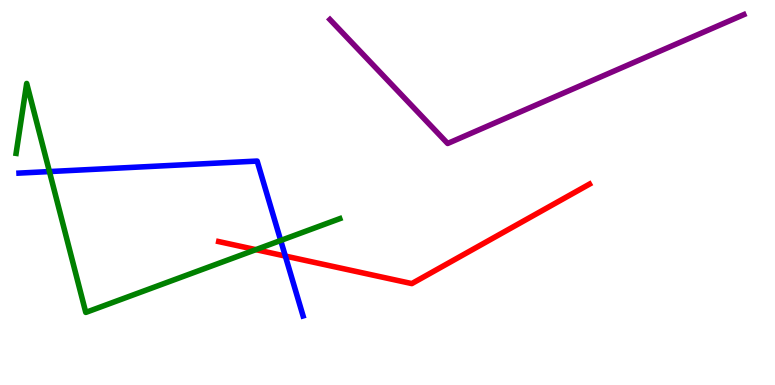[{'lines': ['blue', 'red'], 'intersections': [{'x': 3.68, 'y': 3.35}]}, {'lines': ['green', 'red'], 'intersections': [{'x': 3.3, 'y': 3.52}]}, {'lines': ['purple', 'red'], 'intersections': []}, {'lines': ['blue', 'green'], 'intersections': [{'x': 0.638, 'y': 5.54}, {'x': 3.62, 'y': 3.75}]}, {'lines': ['blue', 'purple'], 'intersections': []}, {'lines': ['green', 'purple'], 'intersections': []}]